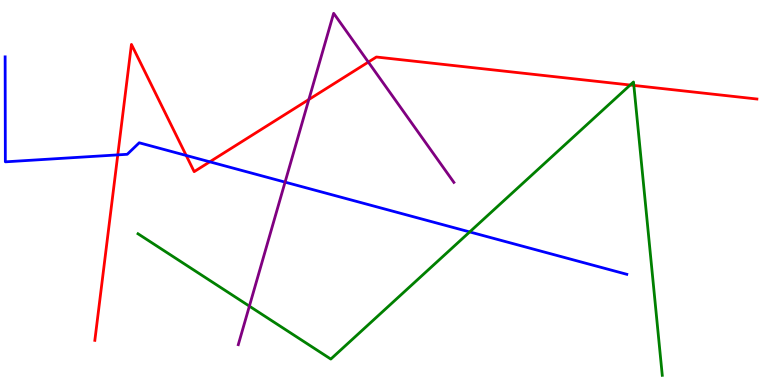[{'lines': ['blue', 'red'], 'intersections': [{'x': 1.52, 'y': 5.98}, {'x': 2.4, 'y': 5.96}, {'x': 2.71, 'y': 5.8}]}, {'lines': ['green', 'red'], 'intersections': [{'x': 8.13, 'y': 7.79}, {'x': 8.18, 'y': 7.78}]}, {'lines': ['purple', 'red'], 'intersections': [{'x': 3.99, 'y': 7.42}, {'x': 4.75, 'y': 8.39}]}, {'lines': ['blue', 'green'], 'intersections': [{'x': 6.06, 'y': 3.98}]}, {'lines': ['blue', 'purple'], 'intersections': [{'x': 3.68, 'y': 5.27}]}, {'lines': ['green', 'purple'], 'intersections': [{'x': 3.22, 'y': 2.05}]}]